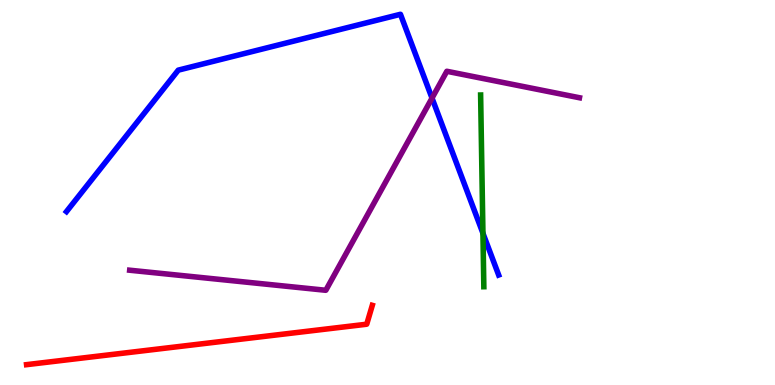[{'lines': ['blue', 'red'], 'intersections': []}, {'lines': ['green', 'red'], 'intersections': []}, {'lines': ['purple', 'red'], 'intersections': []}, {'lines': ['blue', 'green'], 'intersections': [{'x': 6.23, 'y': 3.94}]}, {'lines': ['blue', 'purple'], 'intersections': [{'x': 5.57, 'y': 7.45}]}, {'lines': ['green', 'purple'], 'intersections': []}]